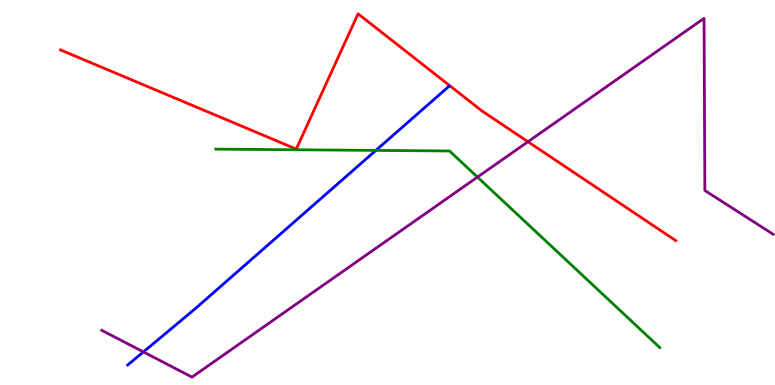[{'lines': ['blue', 'red'], 'intersections': []}, {'lines': ['green', 'red'], 'intersections': []}, {'lines': ['purple', 'red'], 'intersections': [{'x': 6.81, 'y': 6.32}]}, {'lines': ['blue', 'green'], 'intersections': [{'x': 4.85, 'y': 6.09}]}, {'lines': ['blue', 'purple'], 'intersections': [{'x': 1.85, 'y': 0.859}]}, {'lines': ['green', 'purple'], 'intersections': [{'x': 6.16, 'y': 5.4}]}]